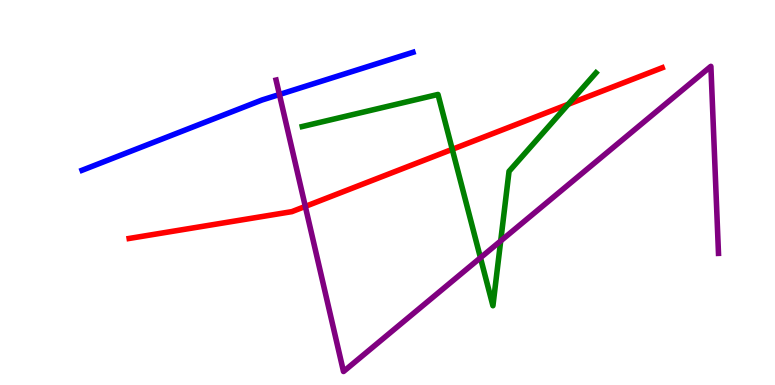[{'lines': ['blue', 'red'], 'intersections': []}, {'lines': ['green', 'red'], 'intersections': [{'x': 5.84, 'y': 6.12}, {'x': 7.33, 'y': 7.29}]}, {'lines': ['purple', 'red'], 'intersections': [{'x': 3.94, 'y': 4.64}]}, {'lines': ['blue', 'green'], 'intersections': []}, {'lines': ['blue', 'purple'], 'intersections': [{'x': 3.61, 'y': 7.55}]}, {'lines': ['green', 'purple'], 'intersections': [{'x': 6.2, 'y': 3.31}, {'x': 6.46, 'y': 3.74}]}]